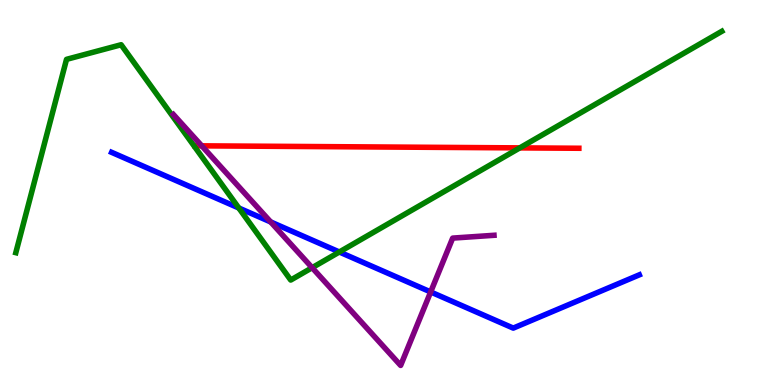[{'lines': ['blue', 'red'], 'intersections': []}, {'lines': ['green', 'red'], 'intersections': [{'x': 6.71, 'y': 6.16}]}, {'lines': ['purple', 'red'], 'intersections': [{'x': 2.6, 'y': 6.21}]}, {'lines': ['blue', 'green'], 'intersections': [{'x': 3.08, 'y': 4.6}, {'x': 4.38, 'y': 3.45}]}, {'lines': ['blue', 'purple'], 'intersections': [{'x': 3.49, 'y': 4.23}, {'x': 5.56, 'y': 2.42}]}, {'lines': ['green', 'purple'], 'intersections': [{'x': 4.03, 'y': 3.05}]}]